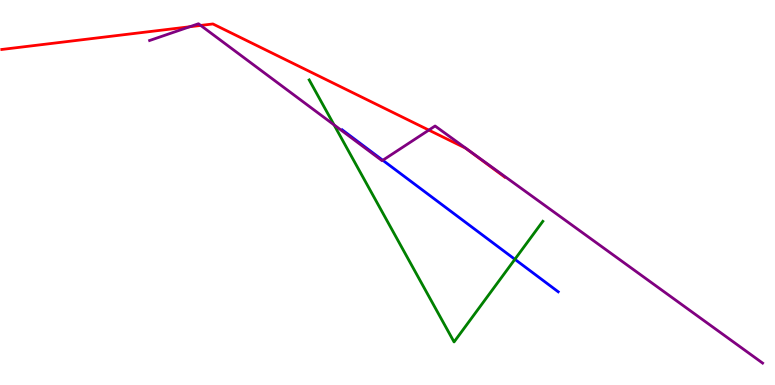[{'lines': ['blue', 'red'], 'intersections': []}, {'lines': ['green', 'red'], 'intersections': []}, {'lines': ['purple', 'red'], 'intersections': [{'x': 2.45, 'y': 9.31}, {'x': 2.59, 'y': 9.34}, {'x': 5.53, 'y': 6.62}]}, {'lines': ['blue', 'green'], 'intersections': [{'x': 6.64, 'y': 3.26}]}, {'lines': ['blue', 'purple'], 'intersections': [{'x': 4.94, 'y': 5.84}]}, {'lines': ['green', 'purple'], 'intersections': [{'x': 4.31, 'y': 6.76}]}]